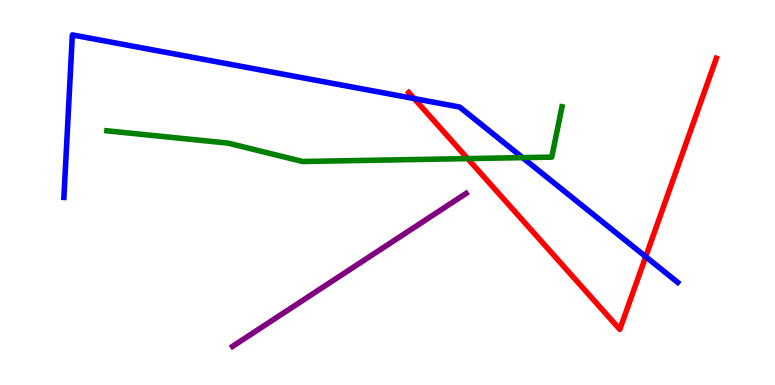[{'lines': ['blue', 'red'], 'intersections': [{'x': 5.34, 'y': 7.44}, {'x': 8.33, 'y': 3.33}]}, {'lines': ['green', 'red'], 'intersections': [{'x': 6.03, 'y': 5.88}]}, {'lines': ['purple', 'red'], 'intersections': []}, {'lines': ['blue', 'green'], 'intersections': [{'x': 6.74, 'y': 5.91}]}, {'lines': ['blue', 'purple'], 'intersections': []}, {'lines': ['green', 'purple'], 'intersections': []}]